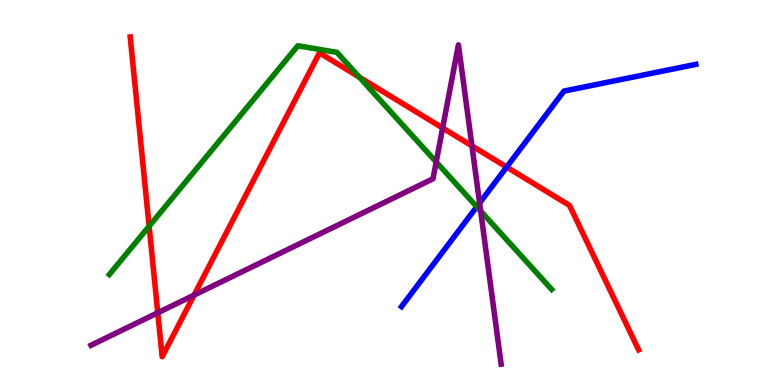[{'lines': ['blue', 'red'], 'intersections': [{'x': 6.54, 'y': 5.66}]}, {'lines': ['green', 'red'], 'intersections': [{'x': 1.92, 'y': 4.12}, {'x': 4.64, 'y': 8.0}]}, {'lines': ['purple', 'red'], 'intersections': [{'x': 2.04, 'y': 1.88}, {'x': 2.5, 'y': 2.33}, {'x': 5.71, 'y': 6.68}, {'x': 6.09, 'y': 6.21}]}, {'lines': ['blue', 'green'], 'intersections': [{'x': 6.15, 'y': 4.63}]}, {'lines': ['blue', 'purple'], 'intersections': [{'x': 6.19, 'y': 4.73}]}, {'lines': ['green', 'purple'], 'intersections': [{'x': 5.63, 'y': 5.79}, {'x': 6.2, 'y': 4.52}]}]